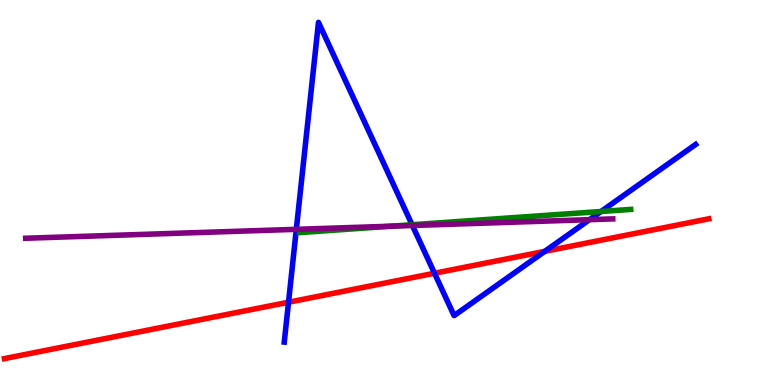[{'lines': ['blue', 'red'], 'intersections': [{'x': 3.72, 'y': 2.15}, {'x': 5.61, 'y': 2.9}, {'x': 7.03, 'y': 3.47}]}, {'lines': ['green', 'red'], 'intersections': []}, {'lines': ['purple', 'red'], 'intersections': []}, {'lines': ['blue', 'green'], 'intersections': [{'x': 5.32, 'y': 4.16}, {'x': 7.76, 'y': 4.51}]}, {'lines': ['blue', 'purple'], 'intersections': [{'x': 3.82, 'y': 4.04}, {'x': 5.32, 'y': 4.14}, {'x': 7.61, 'y': 4.29}]}, {'lines': ['green', 'purple'], 'intersections': [{'x': 5.04, 'y': 4.12}]}]